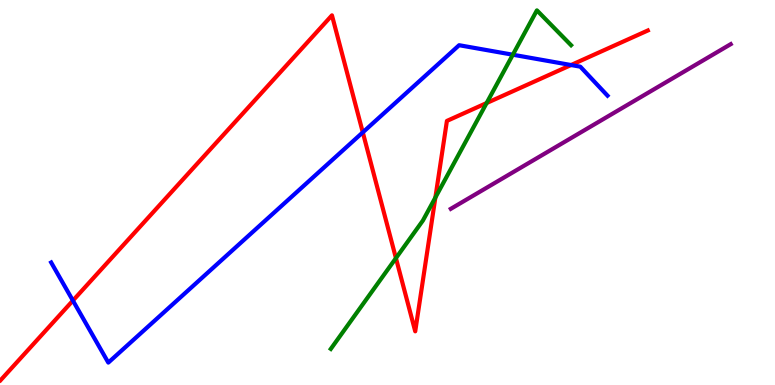[{'lines': ['blue', 'red'], 'intersections': [{'x': 0.941, 'y': 2.19}, {'x': 4.68, 'y': 6.56}, {'x': 7.37, 'y': 8.31}]}, {'lines': ['green', 'red'], 'intersections': [{'x': 5.11, 'y': 3.3}, {'x': 5.62, 'y': 4.87}, {'x': 6.28, 'y': 7.32}]}, {'lines': ['purple', 'red'], 'intersections': []}, {'lines': ['blue', 'green'], 'intersections': [{'x': 6.62, 'y': 8.58}]}, {'lines': ['blue', 'purple'], 'intersections': []}, {'lines': ['green', 'purple'], 'intersections': []}]